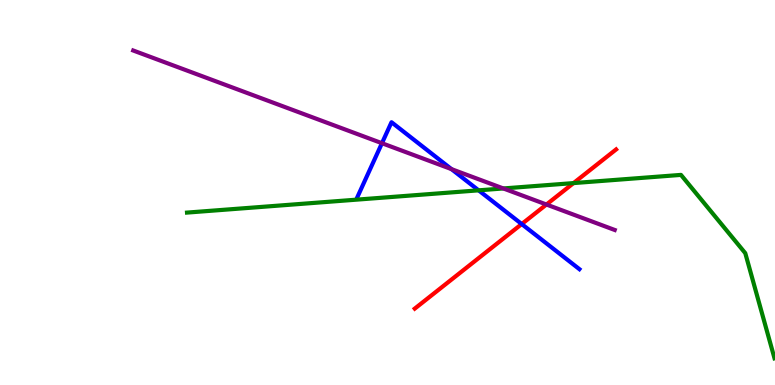[{'lines': ['blue', 'red'], 'intersections': [{'x': 6.73, 'y': 4.18}]}, {'lines': ['green', 'red'], 'intersections': [{'x': 7.4, 'y': 5.24}]}, {'lines': ['purple', 'red'], 'intersections': [{'x': 7.05, 'y': 4.69}]}, {'lines': ['blue', 'green'], 'intersections': [{'x': 6.18, 'y': 5.06}]}, {'lines': ['blue', 'purple'], 'intersections': [{'x': 4.93, 'y': 6.28}, {'x': 5.83, 'y': 5.61}]}, {'lines': ['green', 'purple'], 'intersections': [{'x': 6.49, 'y': 5.11}]}]